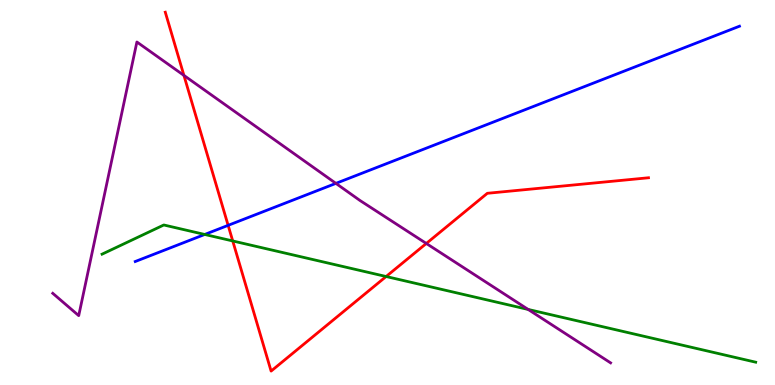[{'lines': ['blue', 'red'], 'intersections': [{'x': 2.94, 'y': 4.15}]}, {'lines': ['green', 'red'], 'intersections': [{'x': 3.0, 'y': 3.74}, {'x': 4.98, 'y': 2.82}]}, {'lines': ['purple', 'red'], 'intersections': [{'x': 2.37, 'y': 8.04}, {'x': 5.5, 'y': 3.68}]}, {'lines': ['blue', 'green'], 'intersections': [{'x': 2.64, 'y': 3.91}]}, {'lines': ['blue', 'purple'], 'intersections': [{'x': 4.33, 'y': 5.24}]}, {'lines': ['green', 'purple'], 'intersections': [{'x': 6.81, 'y': 1.96}]}]